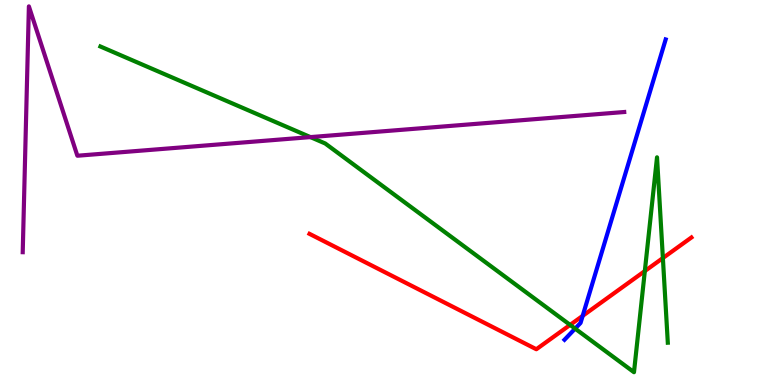[{'lines': ['blue', 'red'], 'intersections': [{'x': 7.52, 'y': 1.8}]}, {'lines': ['green', 'red'], 'intersections': [{'x': 7.36, 'y': 1.56}, {'x': 8.32, 'y': 2.96}, {'x': 8.55, 'y': 3.3}]}, {'lines': ['purple', 'red'], 'intersections': []}, {'lines': ['blue', 'green'], 'intersections': [{'x': 7.42, 'y': 1.46}]}, {'lines': ['blue', 'purple'], 'intersections': []}, {'lines': ['green', 'purple'], 'intersections': [{'x': 4.01, 'y': 6.44}]}]